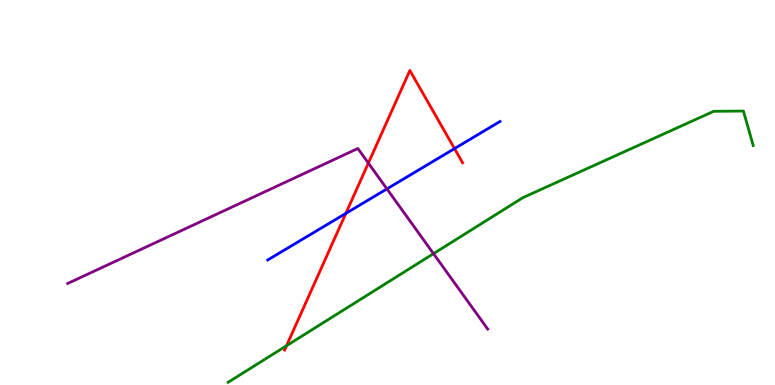[{'lines': ['blue', 'red'], 'intersections': [{'x': 4.46, 'y': 4.46}, {'x': 5.86, 'y': 6.14}]}, {'lines': ['green', 'red'], 'intersections': [{'x': 3.7, 'y': 1.02}]}, {'lines': ['purple', 'red'], 'intersections': [{'x': 4.75, 'y': 5.76}]}, {'lines': ['blue', 'green'], 'intersections': []}, {'lines': ['blue', 'purple'], 'intersections': [{'x': 4.99, 'y': 5.09}]}, {'lines': ['green', 'purple'], 'intersections': [{'x': 5.59, 'y': 3.41}]}]